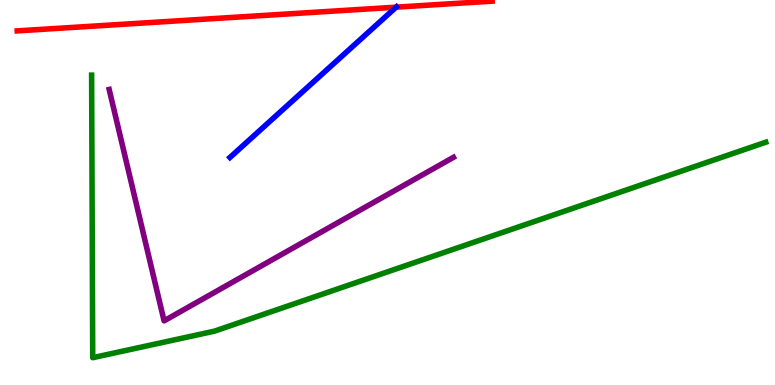[{'lines': ['blue', 'red'], 'intersections': [{'x': 5.11, 'y': 9.81}]}, {'lines': ['green', 'red'], 'intersections': []}, {'lines': ['purple', 'red'], 'intersections': []}, {'lines': ['blue', 'green'], 'intersections': []}, {'lines': ['blue', 'purple'], 'intersections': []}, {'lines': ['green', 'purple'], 'intersections': []}]